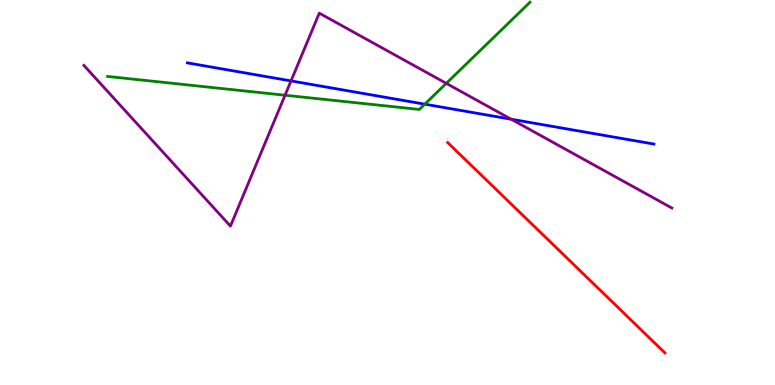[{'lines': ['blue', 'red'], 'intersections': []}, {'lines': ['green', 'red'], 'intersections': []}, {'lines': ['purple', 'red'], 'intersections': []}, {'lines': ['blue', 'green'], 'intersections': [{'x': 5.48, 'y': 7.29}]}, {'lines': ['blue', 'purple'], 'intersections': [{'x': 3.76, 'y': 7.9}, {'x': 6.6, 'y': 6.9}]}, {'lines': ['green', 'purple'], 'intersections': [{'x': 3.68, 'y': 7.53}, {'x': 5.76, 'y': 7.83}]}]